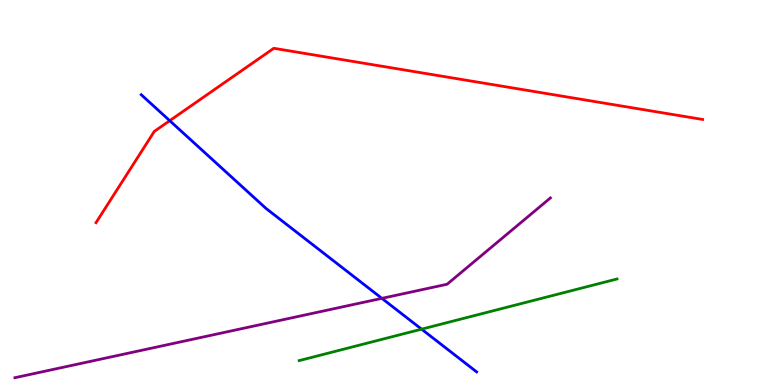[{'lines': ['blue', 'red'], 'intersections': [{'x': 2.19, 'y': 6.87}]}, {'lines': ['green', 'red'], 'intersections': []}, {'lines': ['purple', 'red'], 'intersections': []}, {'lines': ['blue', 'green'], 'intersections': [{'x': 5.44, 'y': 1.45}]}, {'lines': ['blue', 'purple'], 'intersections': [{'x': 4.93, 'y': 2.25}]}, {'lines': ['green', 'purple'], 'intersections': []}]